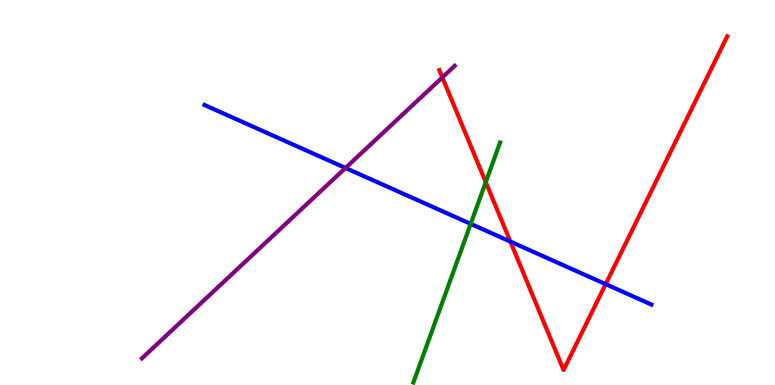[{'lines': ['blue', 'red'], 'intersections': [{'x': 6.59, 'y': 3.72}, {'x': 7.82, 'y': 2.62}]}, {'lines': ['green', 'red'], 'intersections': [{'x': 6.27, 'y': 5.27}]}, {'lines': ['purple', 'red'], 'intersections': [{'x': 5.71, 'y': 7.99}]}, {'lines': ['blue', 'green'], 'intersections': [{'x': 6.07, 'y': 4.19}]}, {'lines': ['blue', 'purple'], 'intersections': [{'x': 4.46, 'y': 5.64}]}, {'lines': ['green', 'purple'], 'intersections': []}]